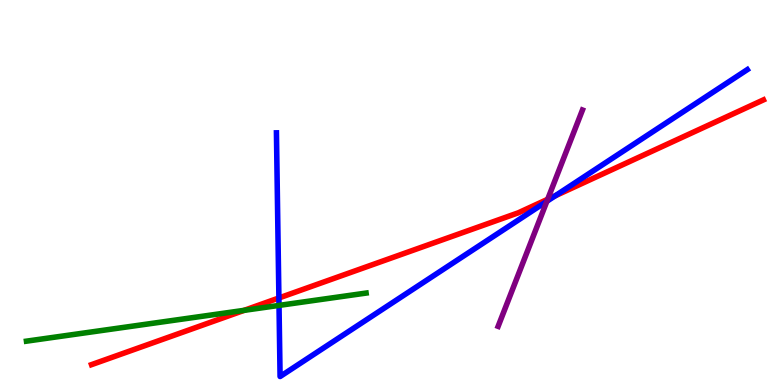[{'lines': ['blue', 'red'], 'intersections': [{'x': 3.6, 'y': 2.26}, {'x': 7.16, 'y': 4.91}]}, {'lines': ['green', 'red'], 'intersections': [{'x': 3.15, 'y': 1.94}]}, {'lines': ['purple', 'red'], 'intersections': [{'x': 7.07, 'y': 4.82}]}, {'lines': ['blue', 'green'], 'intersections': [{'x': 3.6, 'y': 2.07}]}, {'lines': ['blue', 'purple'], 'intersections': [{'x': 7.06, 'y': 4.77}]}, {'lines': ['green', 'purple'], 'intersections': []}]